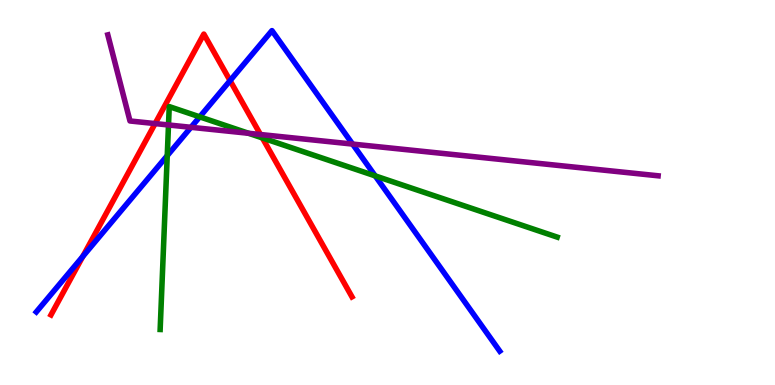[{'lines': ['blue', 'red'], 'intersections': [{'x': 1.07, 'y': 3.34}, {'x': 2.97, 'y': 7.91}]}, {'lines': ['green', 'red'], 'intersections': [{'x': 3.39, 'y': 6.42}]}, {'lines': ['purple', 'red'], 'intersections': [{'x': 2.0, 'y': 6.79}, {'x': 3.36, 'y': 6.51}]}, {'lines': ['blue', 'green'], 'intersections': [{'x': 2.16, 'y': 5.96}, {'x': 2.58, 'y': 6.96}, {'x': 4.84, 'y': 5.43}]}, {'lines': ['blue', 'purple'], 'intersections': [{'x': 2.46, 'y': 6.69}, {'x': 4.55, 'y': 6.26}]}, {'lines': ['green', 'purple'], 'intersections': [{'x': 2.17, 'y': 6.75}, {'x': 3.21, 'y': 6.54}]}]